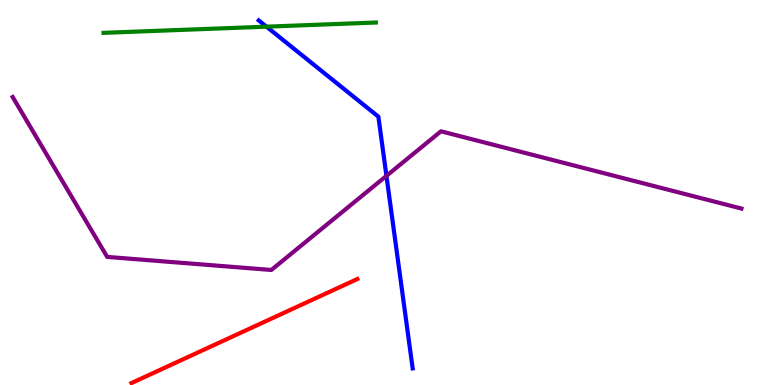[{'lines': ['blue', 'red'], 'intersections': []}, {'lines': ['green', 'red'], 'intersections': []}, {'lines': ['purple', 'red'], 'intersections': []}, {'lines': ['blue', 'green'], 'intersections': [{'x': 3.44, 'y': 9.31}]}, {'lines': ['blue', 'purple'], 'intersections': [{'x': 4.99, 'y': 5.43}]}, {'lines': ['green', 'purple'], 'intersections': []}]